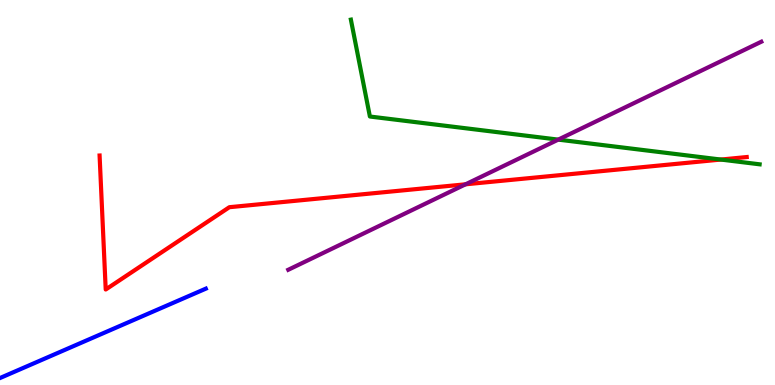[{'lines': ['blue', 'red'], 'intersections': []}, {'lines': ['green', 'red'], 'intersections': [{'x': 9.3, 'y': 5.86}]}, {'lines': ['purple', 'red'], 'intersections': [{'x': 6.01, 'y': 5.21}]}, {'lines': ['blue', 'green'], 'intersections': []}, {'lines': ['blue', 'purple'], 'intersections': []}, {'lines': ['green', 'purple'], 'intersections': [{'x': 7.2, 'y': 6.37}]}]